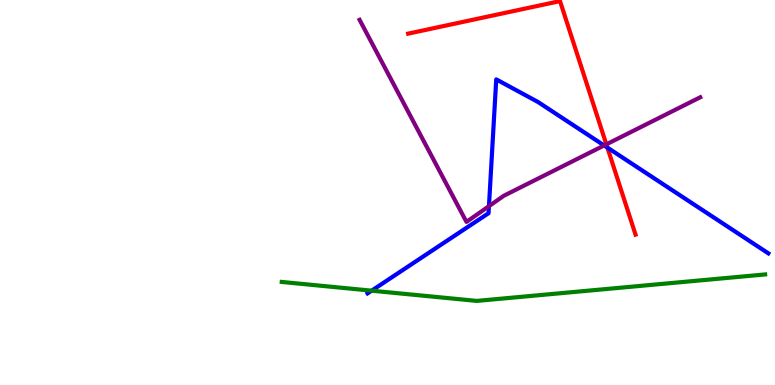[{'lines': ['blue', 'red'], 'intersections': [{'x': 7.84, 'y': 6.17}]}, {'lines': ['green', 'red'], 'intersections': []}, {'lines': ['purple', 'red'], 'intersections': [{'x': 7.82, 'y': 6.25}]}, {'lines': ['blue', 'green'], 'intersections': [{'x': 4.8, 'y': 2.45}]}, {'lines': ['blue', 'purple'], 'intersections': [{'x': 6.31, 'y': 4.64}, {'x': 7.8, 'y': 6.22}]}, {'lines': ['green', 'purple'], 'intersections': []}]